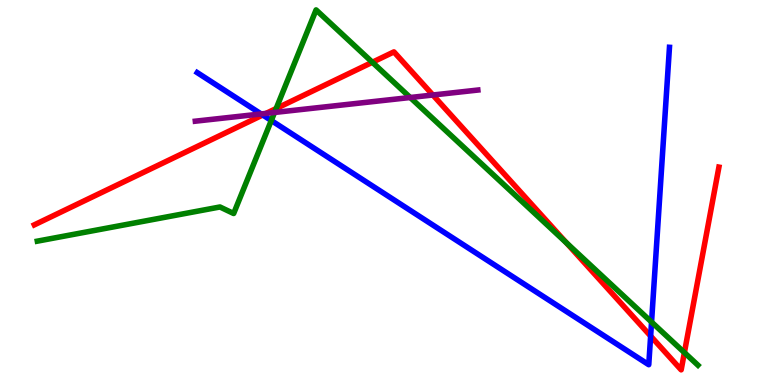[{'lines': ['blue', 'red'], 'intersections': [{'x': 3.39, 'y': 7.01}, {'x': 8.4, 'y': 1.27}]}, {'lines': ['green', 'red'], 'intersections': [{'x': 3.56, 'y': 7.18}, {'x': 4.8, 'y': 8.38}, {'x': 7.31, 'y': 3.69}, {'x': 8.83, 'y': 0.842}]}, {'lines': ['purple', 'red'], 'intersections': [{'x': 3.43, 'y': 7.05}, {'x': 5.59, 'y': 7.53}]}, {'lines': ['blue', 'green'], 'intersections': [{'x': 3.5, 'y': 6.87}, {'x': 8.41, 'y': 1.64}]}, {'lines': ['blue', 'purple'], 'intersections': [{'x': 3.37, 'y': 7.04}]}, {'lines': ['green', 'purple'], 'intersections': [{'x': 3.54, 'y': 7.08}, {'x': 5.29, 'y': 7.47}]}]